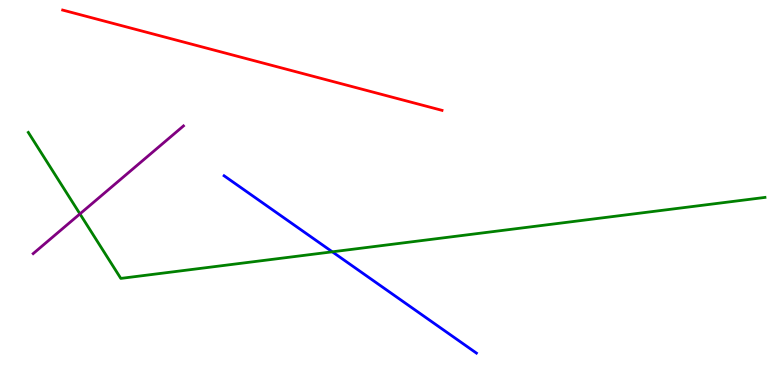[{'lines': ['blue', 'red'], 'intersections': []}, {'lines': ['green', 'red'], 'intersections': []}, {'lines': ['purple', 'red'], 'intersections': []}, {'lines': ['blue', 'green'], 'intersections': [{'x': 4.29, 'y': 3.46}]}, {'lines': ['blue', 'purple'], 'intersections': []}, {'lines': ['green', 'purple'], 'intersections': [{'x': 1.03, 'y': 4.44}]}]